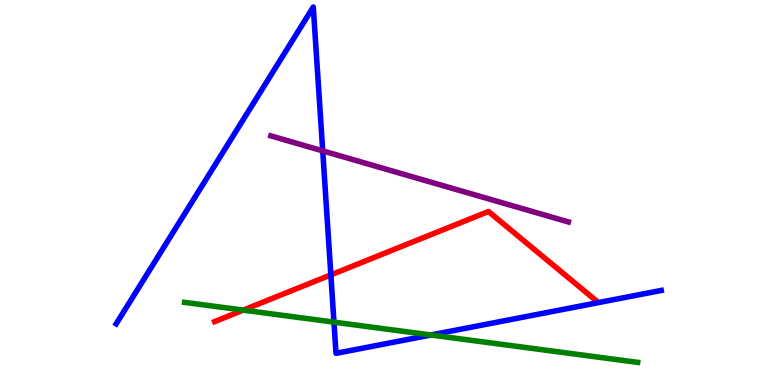[{'lines': ['blue', 'red'], 'intersections': [{'x': 4.27, 'y': 2.86}]}, {'lines': ['green', 'red'], 'intersections': [{'x': 3.14, 'y': 1.94}]}, {'lines': ['purple', 'red'], 'intersections': []}, {'lines': ['blue', 'green'], 'intersections': [{'x': 4.31, 'y': 1.63}, {'x': 5.56, 'y': 1.3}]}, {'lines': ['blue', 'purple'], 'intersections': [{'x': 4.16, 'y': 6.08}]}, {'lines': ['green', 'purple'], 'intersections': []}]